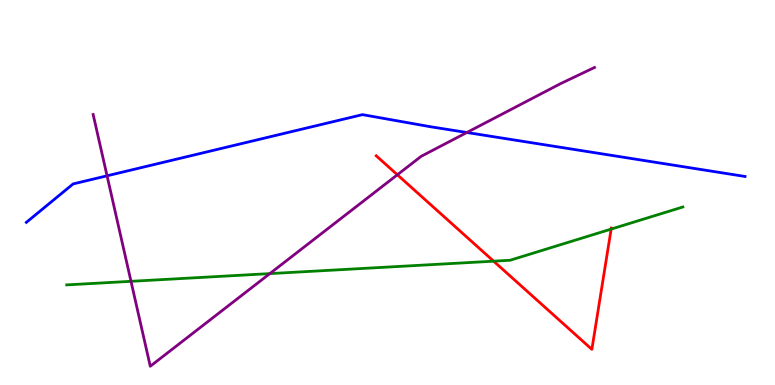[{'lines': ['blue', 'red'], 'intersections': []}, {'lines': ['green', 'red'], 'intersections': [{'x': 6.37, 'y': 3.22}, {'x': 7.89, 'y': 4.05}]}, {'lines': ['purple', 'red'], 'intersections': [{'x': 5.13, 'y': 5.46}]}, {'lines': ['blue', 'green'], 'intersections': []}, {'lines': ['blue', 'purple'], 'intersections': [{'x': 1.38, 'y': 5.43}, {'x': 6.02, 'y': 6.56}]}, {'lines': ['green', 'purple'], 'intersections': [{'x': 1.69, 'y': 2.69}, {'x': 3.48, 'y': 2.89}]}]